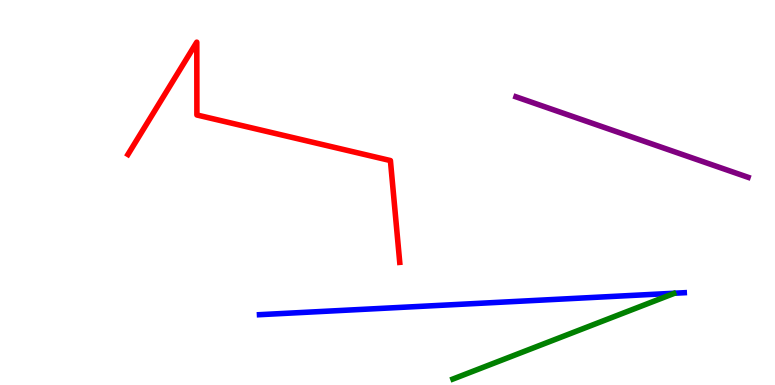[{'lines': ['blue', 'red'], 'intersections': []}, {'lines': ['green', 'red'], 'intersections': []}, {'lines': ['purple', 'red'], 'intersections': []}, {'lines': ['blue', 'green'], 'intersections': []}, {'lines': ['blue', 'purple'], 'intersections': []}, {'lines': ['green', 'purple'], 'intersections': []}]